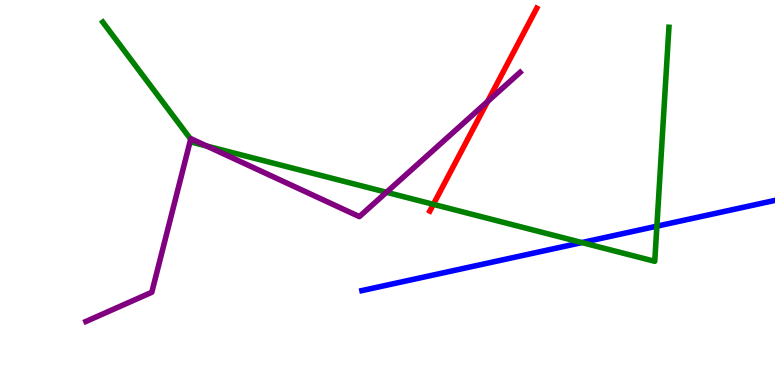[{'lines': ['blue', 'red'], 'intersections': []}, {'lines': ['green', 'red'], 'intersections': [{'x': 5.59, 'y': 4.69}]}, {'lines': ['purple', 'red'], 'intersections': [{'x': 6.29, 'y': 7.36}]}, {'lines': ['blue', 'green'], 'intersections': [{'x': 7.51, 'y': 3.7}, {'x': 8.48, 'y': 4.13}]}, {'lines': ['blue', 'purple'], 'intersections': []}, {'lines': ['green', 'purple'], 'intersections': [{'x': 2.46, 'y': 6.39}, {'x': 2.67, 'y': 6.21}, {'x': 4.99, 'y': 5.01}]}]